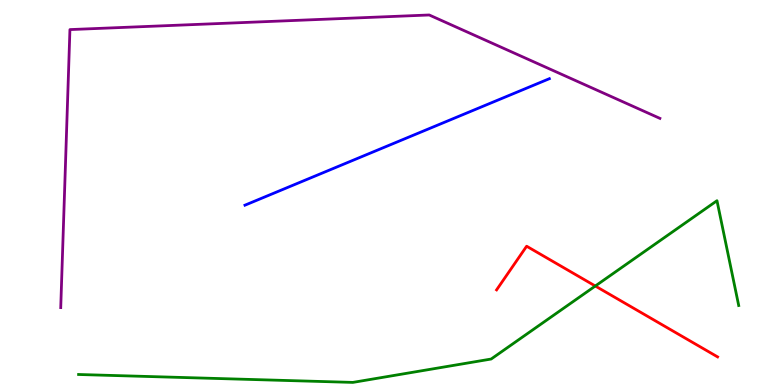[{'lines': ['blue', 'red'], 'intersections': []}, {'lines': ['green', 'red'], 'intersections': [{'x': 7.68, 'y': 2.57}]}, {'lines': ['purple', 'red'], 'intersections': []}, {'lines': ['blue', 'green'], 'intersections': []}, {'lines': ['blue', 'purple'], 'intersections': []}, {'lines': ['green', 'purple'], 'intersections': []}]